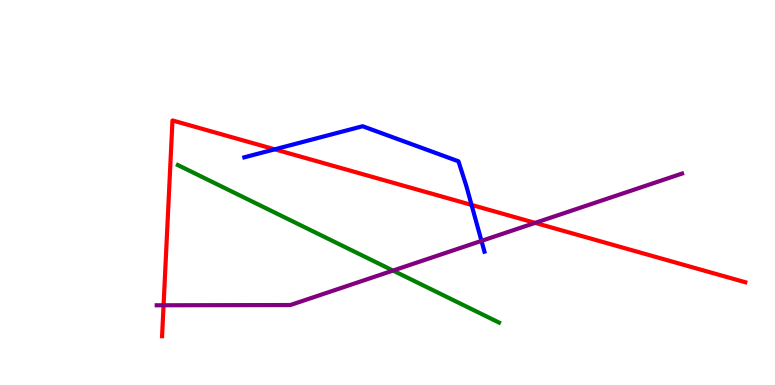[{'lines': ['blue', 'red'], 'intersections': [{'x': 3.54, 'y': 6.12}, {'x': 6.08, 'y': 4.68}]}, {'lines': ['green', 'red'], 'intersections': []}, {'lines': ['purple', 'red'], 'intersections': [{'x': 2.11, 'y': 2.07}, {'x': 6.9, 'y': 4.21}]}, {'lines': ['blue', 'green'], 'intersections': []}, {'lines': ['blue', 'purple'], 'intersections': [{'x': 6.21, 'y': 3.74}]}, {'lines': ['green', 'purple'], 'intersections': [{'x': 5.07, 'y': 2.97}]}]